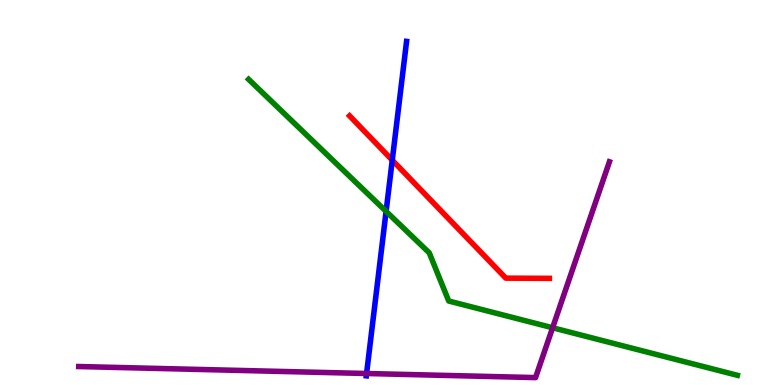[{'lines': ['blue', 'red'], 'intersections': [{'x': 5.06, 'y': 5.84}]}, {'lines': ['green', 'red'], 'intersections': []}, {'lines': ['purple', 'red'], 'intersections': []}, {'lines': ['blue', 'green'], 'intersections': [{'x': 4.98, 'y': 4.51}]}, {'lines': ['blue', 'purple'], 'intersections': [{'x': 4.73, 'y': 0.299}]}, {'lines': ['green', 'purple'], 'intersections': [{'x': 7.13, 'y': 1.49}]}]